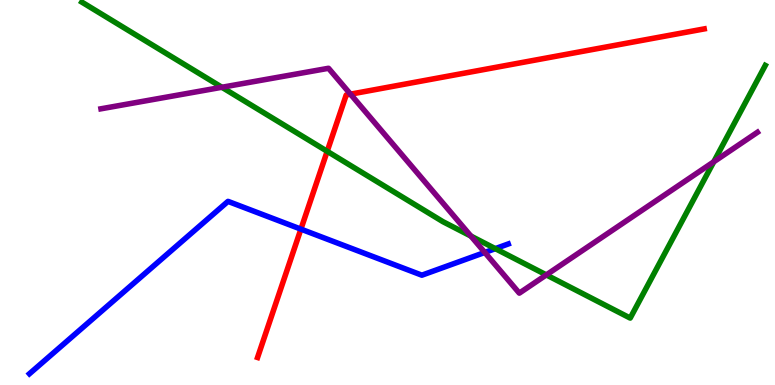[{'lines': ['blue', 'red'], 'intersections': [{'x': 3.88, 'y': 4.05}]}, {'lines': ['green', 'red'], 'intersections': [{'x': 4.22, 'y': 6.07}]}, {'lines': ['purple', 'red'], 'intersections': [{'x': 4.52, 'y': 7.55}]}, {'lines': ['blue', 'green'], 'intersections': [{'x': 6.39, 'y': 3.54}]}, {'lines': ['blue', 'purple'], 'intersections': [{'x': 6.26, 'y': 3.44}]}, {'lines': ['green', 'purple'], 'intersections': [{'x': 2.86, 'y': 7.73}, {'x': 6.08, 'y': 3.87}, {'x': 7.05, 'y': 2.86}, {'x': 9.21, 'y': 5.8}]}]